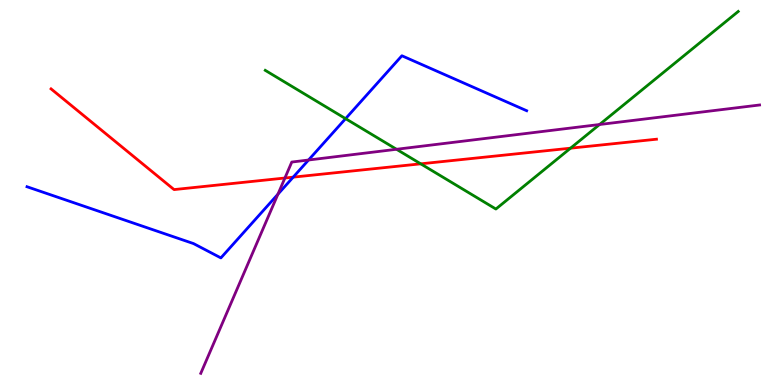[{'lines': ['blue', 'red'], 'intersections': [{'x': 3.78, 'y': 5.4}]}, {'lines': ['green', 'red'], 'intersections': [{'x': 5.43, 'y': 5.74}, {'x': 7.36, 'y': 6.15}]}, {'lines': ['purple', 'red'], 'intersections': [{'x': 3.68, 'y': 5.38}]}, {'lines': ['blue', 'green'], 'intersections': [{'x': 4.46, 'y': 6.92}]}, {'lines': ['blue', 'purple'], 'intersections': [{'x': 3.59, 'y': 4.96}, {'x': 3.98, 'y': 5.84}]}, {'lines': ['green', 'purple'], 'intersections': [{'x': 5.12, 'y': 6.12}, {'x': 7.74, 'y': 6.77}]}]